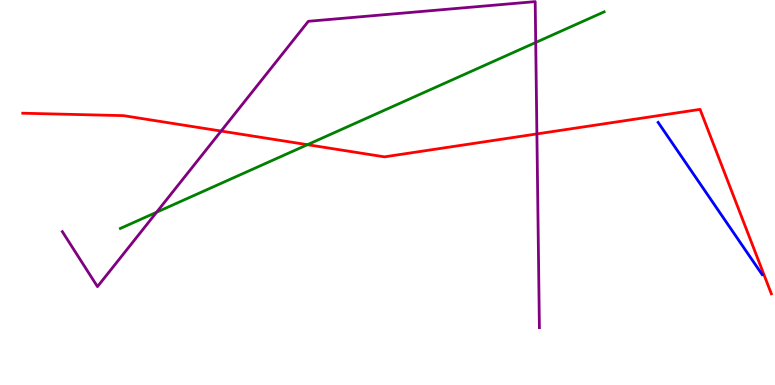[{'lines': ['blue', 'red'], 'intersections': []}, {'lines': ['green', 'red'], 'intersections': [{'x': 3.97, 'y': 6.24}]}, {'lines': ['purple', 'red'], 'intersections': [{'x': 2.85, 'y': 6.6}, {'x': 6.93, 'y': 6.52}]}, {'lines': ['blue', 'green'], 'intersections': []}, {'lines': ['blue', 'purple'], 'intersections': []}, {'lines': ['green', 'purple'], 'intersections': [{'x': 2.02, 'y': 4.49}, {'x': 6.91, 'y': 8.9}]}]